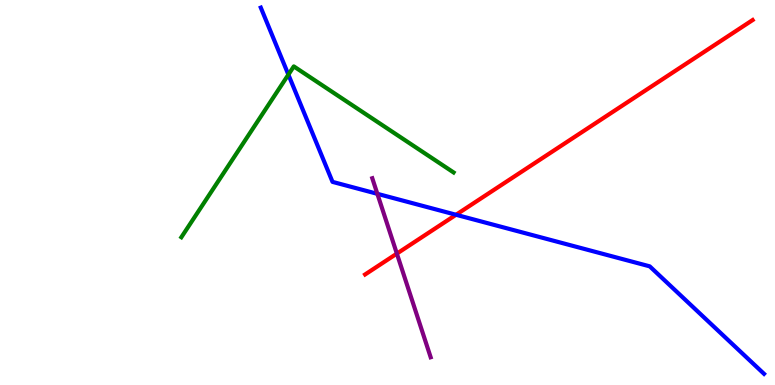[{'lines': ['blue', 'red'], 'intersections': [{'x': 5.88, 'y': 4.42}]}, {'lines': ['green', 'red'], 'intersections': []}, {'lines': ['purple', 'red'], 'intersections': [{'x': 5.12, 'y': 3.41}]}, {'lines': ['blue', 'green'], 'intersections': [{'x': 3.72, 'y': 8.06}]}, {'lines': ['blue', 'purple'], 'intersections': [{'x': 4.87, 'y': 4.97}]}, {'lines': ['green', 'purple'], 'intersections': []}]